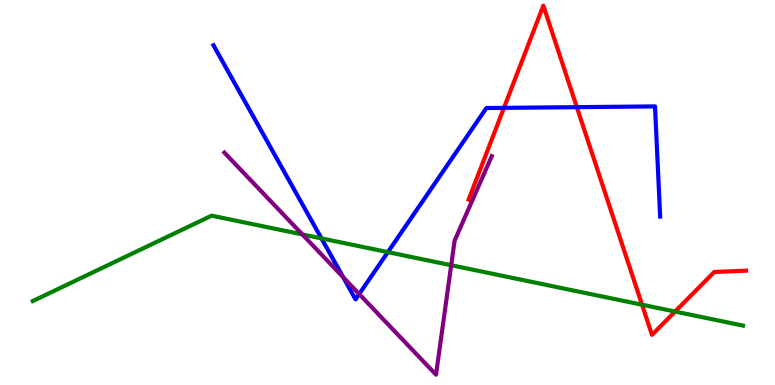[{'lines': ['blue', 'red'], 'intersections': [{'x': 6.5, 'y': 7.2}, {'x': 7.44, 'y': 7.22}]}, {'lines': ['green', 'red'], 'intersections': [{'x': 8.28, 'y': 2.09}, {'x': 8.71, 'y': 1.91}]}, {'lines': ['purple', 'red'], 'intersections': []}, {'lines': ['blue', 'green'], 'intersections': [{'x': 4.15, 'y': 3.81}, {'x': 5.0, 'y': 3.45}]}, {'lines': ['blue', 'purple'], 'intersections': [{'x': 4.43, 'y': 2.8}, {'x': 4.63, 'y': 2.36}]}, {'lines': ['green', 'purple'], 'intersections': [{'x': 3.9, 'y': 3.91}, {'x': 5.82, 'y': 3.11}]}]